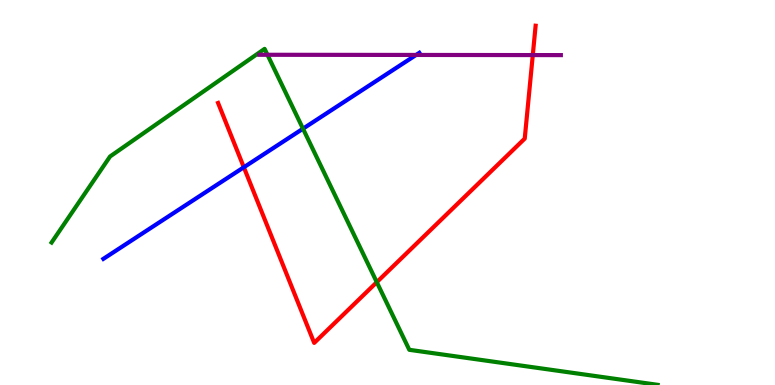[{'lines': ['blue', 'red'], 'intersections': [{'x': 3.15, 'y': 5.66}]}, {'lines': ['green', 'red'], 'intersections': [{'x': 4.86, 'y': 2.67}]}, {'lines': ['purple', 'red'], 'intersections': [{'x': 6.87, 'y': 8.57}]}, {'lines': ['blue', 'green'], 'intersections': [{'x': 3.91, 'y': 6.66}]}, {'lines': ['blue', 'purple'], 'intersections': [{'x': 5.37, 'y': 8.57}]}, {'lines': ['green', 'purple'], 'intersections': [{'x': 3.45, 'y': 8.58}]}]